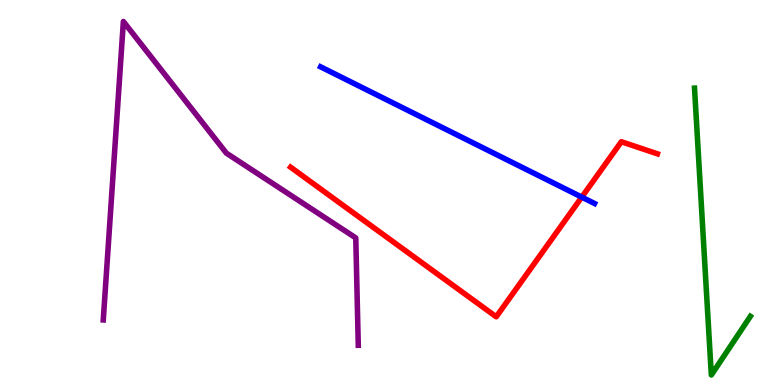[{'lines': ['blue', 'red'], 'intersections': [{'x': 7.51, 'y': 4.88}]}, {'lines': ['green', 'red'], 'intersections': []}, {'lines': ['purple', 'red'], 'intersections': []}, {'lines': ['blue', 'green'], 'intersections': []}, {'lines': ['blue', 'purple'], 'intersections': []}, {'lines': ['green', 'purple'], 'intersections': []}]